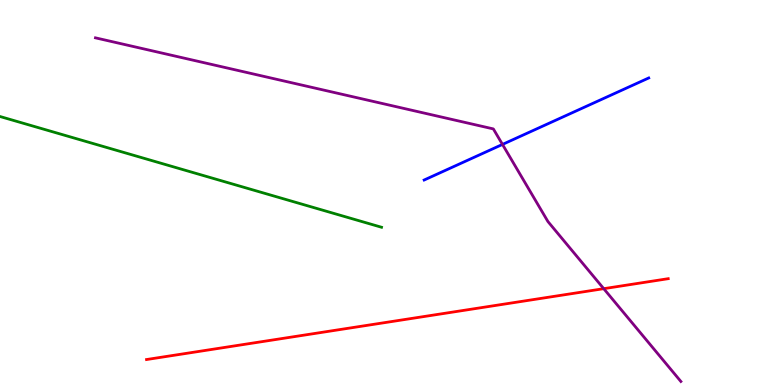[{'lines': ['blue', 'red'], 'intersections': []}, {'lines': ['green', 'red'], 'intersections': []}, {'lines': ['purple', 'red'], 'intersections': [{'x': 7.79, 'y': 2.5}]}, {'lines': ['blue', 'green'], 'intersections': []}, {'lines': ['blue', 'purple'], 'intersections': [{'x': 6.48, 'y': 6.25}]}, {'lines': ['green', 'purple'], 'intersections': []}]